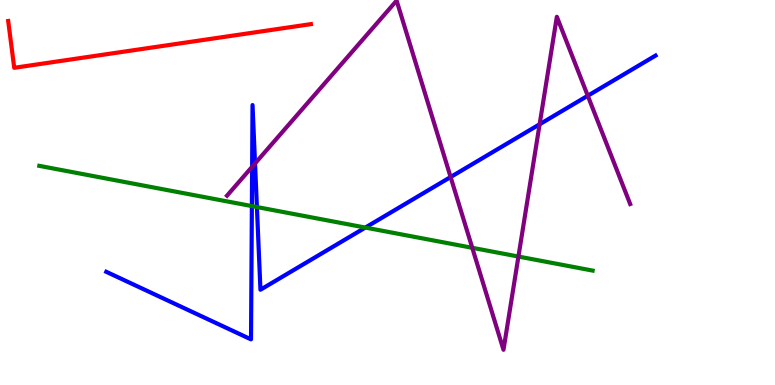[{'lines': ['blue', 'red'], 'intersections': []}, {'lines': ['green', 'red'], 'intersections': []}, {'lines': ['purple', 'red'], 'intersections': []}, {'lines': ['blue', 'green'], 'intersections': [{'x': 3.25, 'y': 4.65}, {'x': 3.31, 'y': 4.62}, {'x': 4.71, 'y': 4.09}]}, {'lines': ['blue', 'purple'], 'intersections': [{'x': 3.25, 'y': 5.67}, {'x': 3.29, 'y': 5.75}, {'x': 5.81, 'y': 5.4}, {'x': 6.96, 'y': 6.77}, {'x': 7.58, 'y': 7.51}]}, {'lines': ['green', 'purple'], 'intersections': [{'x': 6.09, 'y': 3.56}, {'x': 6.69, 'y': 3.34}]}]